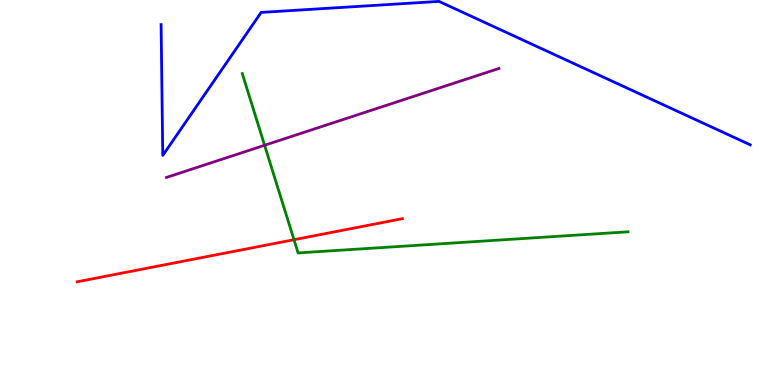[{'lines': ['blue', 'red'], 'intersections': []}, {'lines': ['green', 'red'], 'intersections': [{'x': 3.79, 'y': 3.77}]}, {'lines': ['purple', 'red'], 'intersections': []}, {'lines': ['blue', 'green'], 'intersections': []}, {'lines': ['blue', 'purple'], 'intersections': []}, {'lines': ['green', 'purple'], 'intersections': [{'x': 3.41, 'y': 6.23}]}]